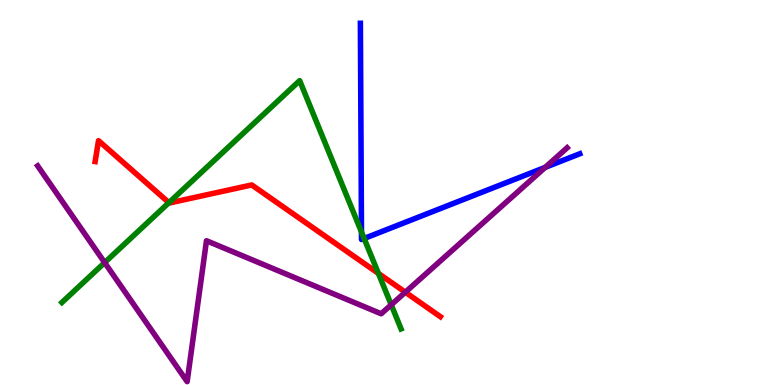[{'lines': ['blue', 'red'], 'intersections': []}, {'lines': ['green', 'red'], 'intersections': [{'x': 2.18, 'y': 4.74}, {'x': 4.88, 'y': 2.9}]}, {'lines': ['purple', 'red'], 'intersections': [{'x': 5.23, 'y': 2.41}]}, {'lines': ['blue', 'green'], 'intersections': [{'x': 4.66, 'y': 3.97}, {'x': 4.7, 'y': 3.81}]}, {'lines': ['blue', 'purple'], 'intersections': [{'x': 7.04, 'y': 5.65}]}, {'lines': ['green', 'purple'], 'intersections': [{'x': 1.35, 'y': 3.18}, {'x': 5.05, 'y': 2.08}]}]